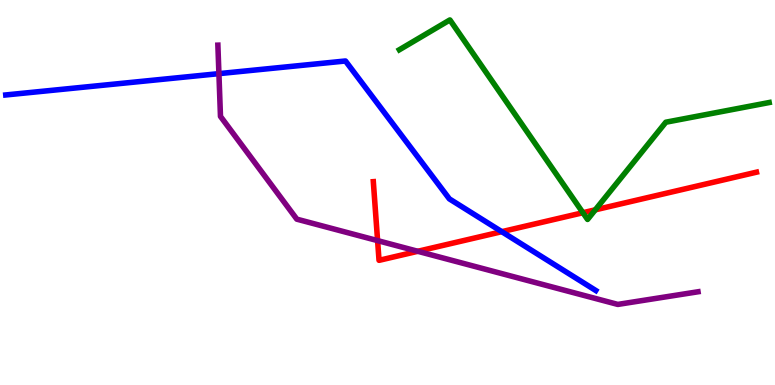[{'lines': ['blue', 'red'], 'intersections': [{'x': 6.47, 'y': 3.98}]}, {'lines': ['green', 'red'], 'intersections': [{'x': 7.52, 'y': 4.47}, {'x': 7.68, 'y': 4.55}]}, {'lines': ['purple', 'red'], 'intersections': [{'x': 4.87, 'y': 3.75}, {'x': 5.39, 'y': 3.47}]}, {'lines': ['blue', 'green'], 'intersections': []}, {'lines': ['blue', 'purple'], 'intersections': [{'x': 2.82, 'y': 8.09}]}, {'lines': ['green', 'purple'], 'intersections': []}]